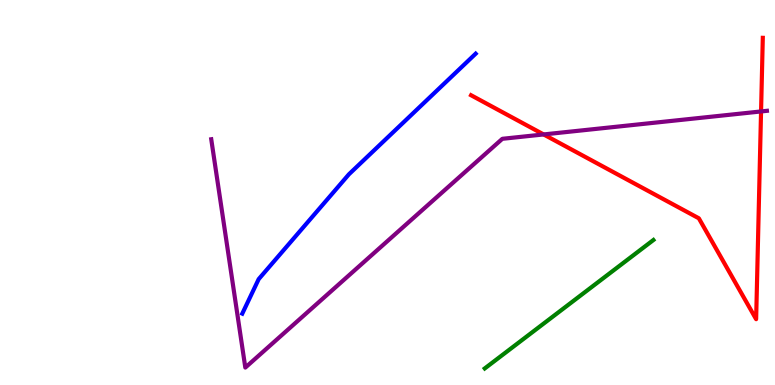[{'lines': ['blue', 'red'], 'intersections': []}, {'lines': ['green', 'red'], 'intersections': []}, {'lines': ['purple', 'red'], 'intersections': [{'x': 7.01, 'y': 6.51}, {'x': 9.82, 'y': 7.11}]}, {'lines': ['blue', 'green'], 'intersections': []}, {'lines': ['blue', 'purple'], 'intersections': []}, {'lines': ['green', 'purple'], 'intersections': []}]